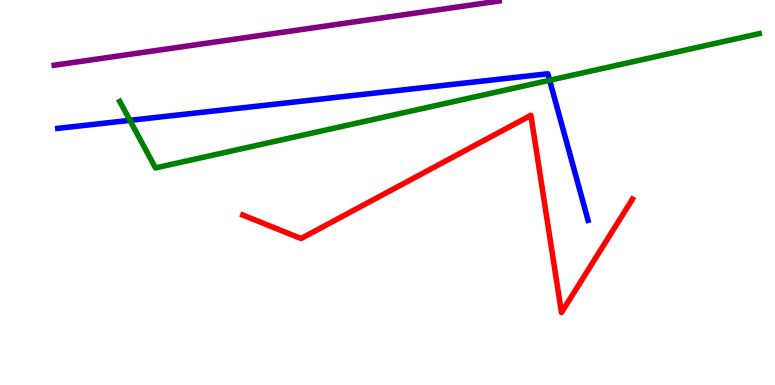[{'lines': ['blue', 'red'], 'intersections': []}, {'lines': ['green', 'red'], 'intersections': []}, {'lines': ['purple', 'red'], 'intersections': []}, {'lines': ['blue', 'green'], 'intersections': [{'x': 1.68, 'y': 6.87}, {'x': 7.09, 'y': 7.92}]}, {'lines': ['blue', 'purple'], 'intersections': []}, {'lines': ['green', 'purple'], 'intersections': []}]